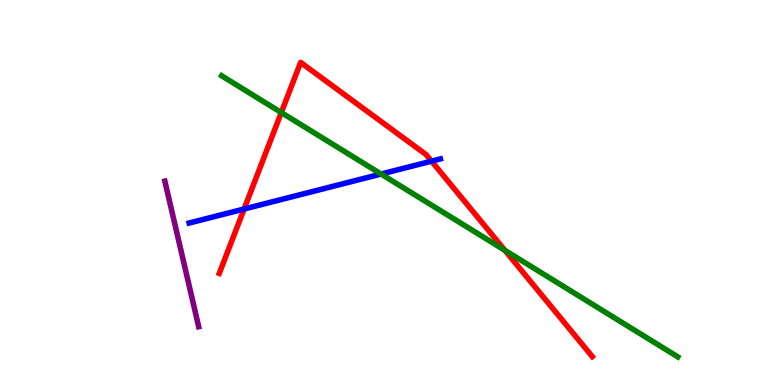[{'lines': ['blue', 'red'], 'intersections': [{'x': 3.15, 'y': 4.57}, {'x': 5.57, 'y': 5.81}]}, {'lines': ['green', 'red'], 'intersections': [{'x': 3.63, 'y': 7.08}, {'x': 6.51, 'y': 3.5}]}, {'lines': ['purple', 'red'], 'intersections': []}, {'lines': ['blue', 'green'], 'intersections': [{'x': 4.92, 'y': 5.48}]}, {'lines': ['blue', 'purple'], 'intersections': []}, {'lines': ['green', 'purple'], 'intersections': []}]